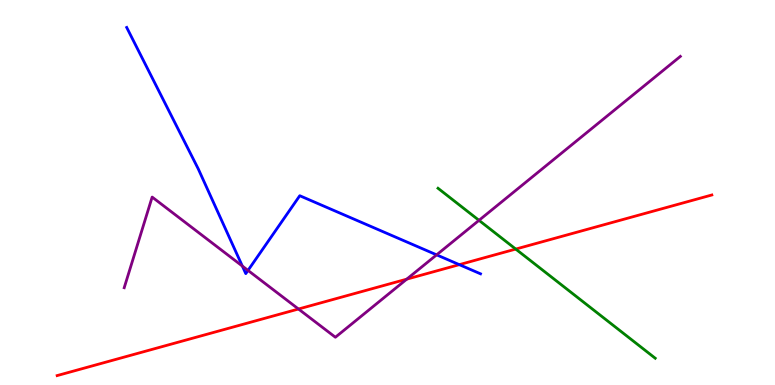[{'lines': ['blue', 'red'], 'intersections': [{'x': 5.93, 'y': 3.13}]}, {'lines': ['green', 'red'], 'intersections': [{'x': 6.65, 'y': 3.53}]}, {'lines': ['purple', 'red'], 'intersections': [{'x': 3.85, 'y': 1.97}, {'x': 5.25, 'y': 2.75}]}, {'lines': ['blue', 'green'], 'intersections': []}, {'lines': ['blue', 'purple'], 'intersections': [{'x': 3.13, 'y': 3.09}, {'x': 3.2, 'y': 2.98}, {'x': 5.63, 'y': 3.38}]}, {'lines': ['green', 'purple'], 'intersections': [{'x': 6.18, 'y': 4.28}]}]